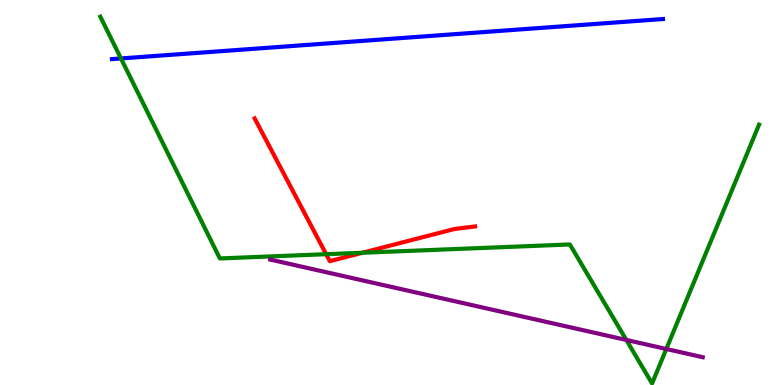[{'lines': ['blue', 'red'], 'intersections': []}, {'lines': ['green', 'red'], 'intersections': [{'x': 4.21, 'y': 3.4}, {'x': 4.68, 'y': 3.44}]}, {'lines': ['purple', 'red'], 'intersections': []}, {'lines': ['blue', 'green'], 'intersections': [{'x': 1.56, 'y': 8.48}]}, {'lines': ['blue', 'purple'], 'intersections': []}, {'lines': ['green', 'purple'], 'intersections': [{'x': 8.08, 'y': 1.17}, {'x': 8.6, 'y': 0.936}]}]